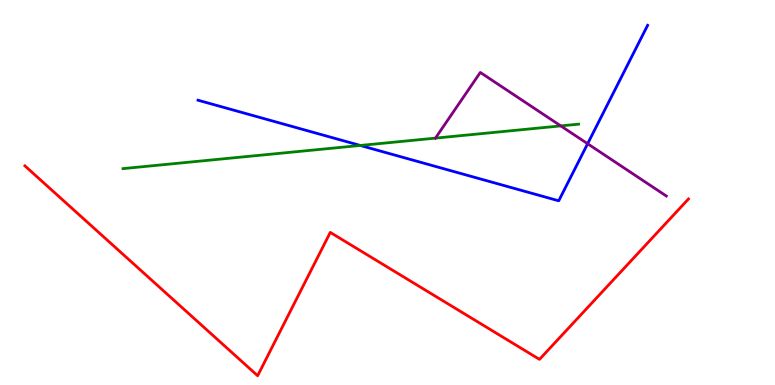[{'lines': ['blue', 'red'], 'intersections': []}, {'lines': ['green', 'red'], 'intersections': []}, {'lines': ['purple', 'red'], 'intersections': []}, {'lines': ['blue', 'green'], 'intersections': [{'x': 4.65, 'y': 6.22}]}, {'lines': ['blue', 'purple'], 'intersections': [{'x': 7.58, 'y': 6.27}]}, {'lines': ['green', 'purple'], 'intersections': [{'x': 5.62, 'y': 6.41}, {'x': 7.24, 'y': 6.73}]}]